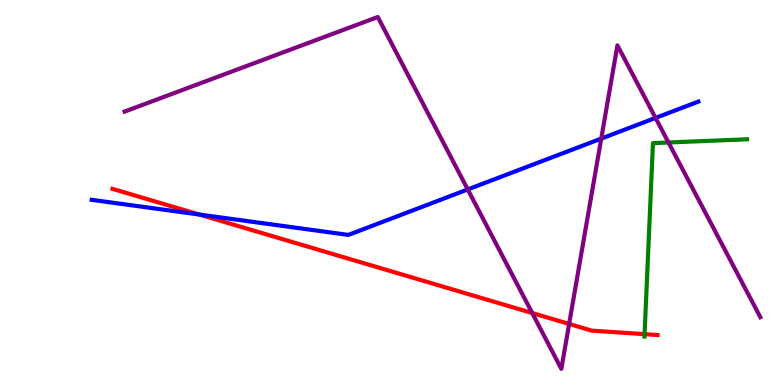[{'lines': ['blue', 'red'], 'intersections': [{'x': 2.57, 'y': 4.43}]}, {'lines': ['green', 'red'], 'intersections': [{'x': 8.32, 'y': 1.32}]}, {'lines': ['purple', 'red'], 'intersections': [{'x': 6.87, 'y': 1.87}, {'x': 7.34, 'y': 1.59}]}, {'lines': ['blue', 'green'], 'intersections': []}, {'lines': ['blue', 'purple'], 'intersections': [{'x': 6.04, 'y': 5.08}, {'x': 7.76, 'y': 6.4}, {'x': 8.46, 'y': 6.94}]}, {'lines': ['green', 'purple'], 'intersections': [{'x': 8.63, 'y': 6.3}]}]